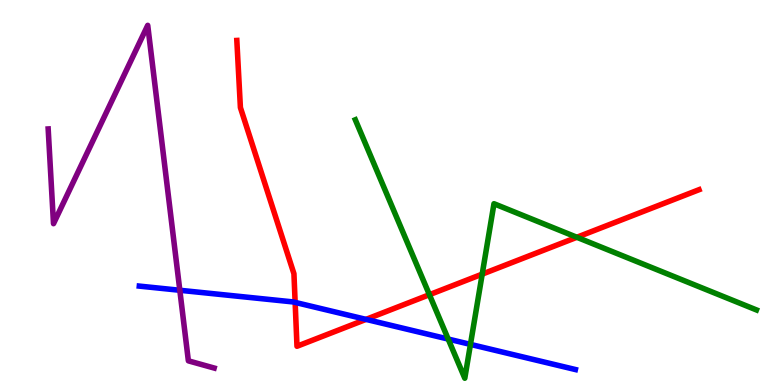[{'lines': ['blue', 'red'], 'intersections': [{'x': 3.81, 'y': 2.15}, {'x': 4.72, 'y': 1.7}]}, {'lines': ['green', 'red'], 'intersections': [{'x': 5.54, 'y': 2.35}, {'x': 6.22, 'y': 2.88}, {'x': 7.44, 'y': 3.84}]}, {'lines': ['purple', 'red'], 'intersections': []}, {'lines': ['blue', 'green'], 'intersections': [{'x': 5.78, 'y': 1.19}, {'x': 6.07, 'y': 1.05}]}, {'lines': ['blue', 'purple'], 'intersections': [{'x': 2.32, 'y': 2.46}]}, {'lines': ['green', 'purple'], 'intersections': []}]